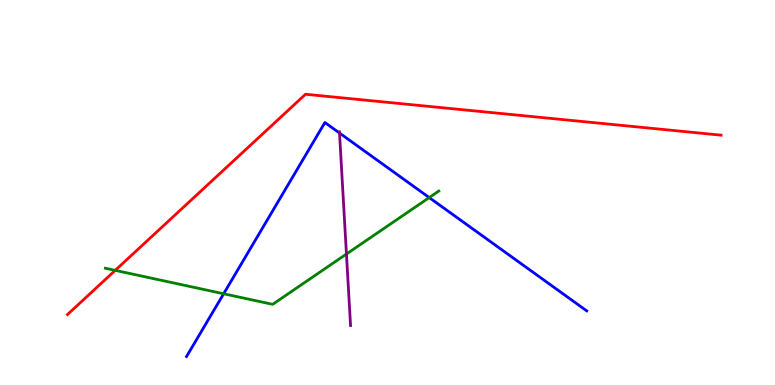[{'lines': ['blue', 'red'], 'intersections': []}, {'lines': ['green', 'red'], 'intersections': [{'x': 1.49, 'y': 2.98}]}, {'lines': ['purple', 'red'], 'intersections': []}, {'lines': ['blue', 'green'], 'intersections': [{'x': 2.89, 'y': 2.37}, {'x': 5.54, 'y': 4.87}]}, {'lines': ['blue', 'purple'], 'intersections': [{'x': 4.38, 'y': 6.54}]}, {'lines': ['green', 'purple'], 'intersections': [{'x': 4.47, 'y': 3.4}]}]